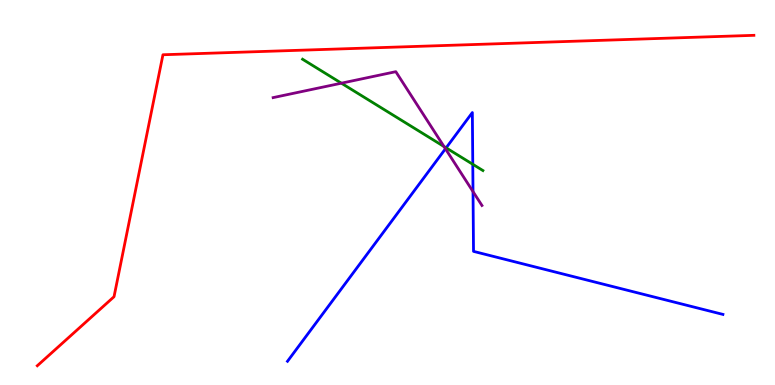[{'lines': ['blue', 'red'], 'intersections': []}, {'lines': ['green', 'red'], 'intersections': []}, {'lines': ['purple', 'red'], 'intersections': []}, {'lines': ['blue', 'green'], 'intersections': [{'x': 5.76, 'y': 6.16}, {'x': 6.1, 'y': 5.73}]}, {'lines': ['blue', 'purple'], 'intersections': [{'x': 5.75, 'y': 6.14}, {'x': 6.1, 'y': 5.02}]}, {'lines': ['green', 'purple'], 'intersections': [{'x': 4.4, 'y': 7.84}, {'x': 5.73, 'y': 6.19}]}]